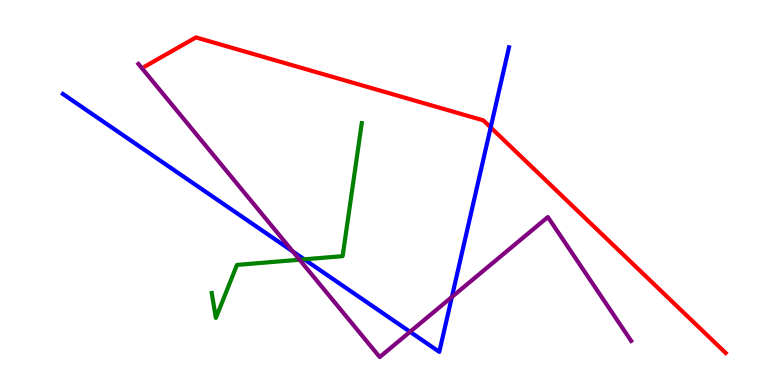[{'lines': ['blue', 'red'], 'intersections': [{'x': 6.33, 'y': 6.69}]}, {'lines': ['green', 'red'], 'intersections': []}, {'lines': ['purple', 'red'], 'intersections': []}, {'lines': ['blue', 'green'], 'intersections': [{'x': 3.93, 'y': 3.26}]}, {'lines': ['blue', 'purple'], 'intersections': [{'x': 3.78, 'y': 3.47}, {'x': 5.29, 'y': 1.38}, {'x': 5.83, 'y': 2.29}]}, {'lines': ['green', 'purple'], 'intersections': [{'x': 3.87, 'y': 3.25}]}]